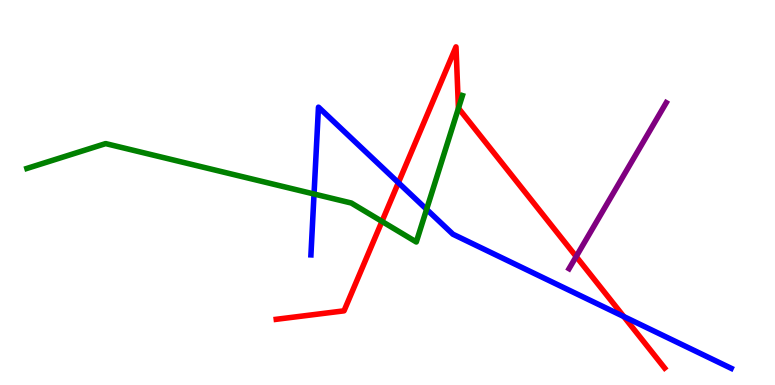[{'lines': ['blue', 'red'], 'intersections': [{'x': 5.14, 'y': 5.25}, {'x': 8.05, 'y': 1.78}]}, {'lines': ['green', 'red'], 'intersections': [{'x': 4.93, 'y': 4.25}, {'x': 5.92, 'y': 7.19}]}, {'lines': ['purple', 'red'], 'intersections': [{'x': 7.43, 'y': 3.34}]}, {'lines': ['blue', 'green'], 'intersections': [{'x': 4.05, 'y': 4.96}, {'x': 5.5, 'y': 4.56}]}, {'lines': ['blue', 'purple'], 'intersections': []}, {'lines': ['green', 'purple'], 'intersections': []}]